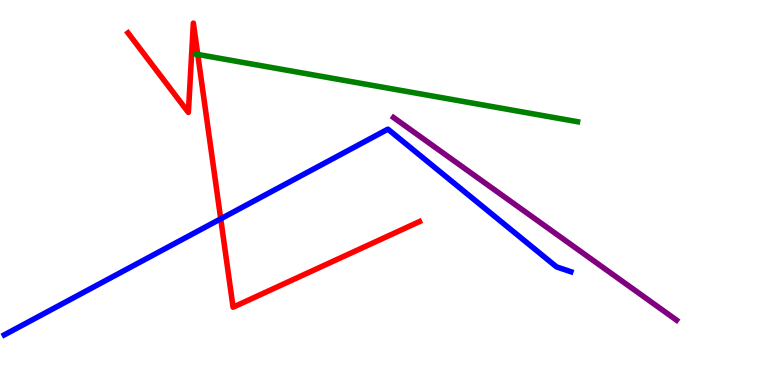[{'lines': ['blue', 'red'], 'intersections': [{'x': 2.85, 'y': 4.32}]}, {'lines': ['green', 'red'], 'intersections': [{'x': 2.55, 'y': 8.59}]}, {'lines': ['purple', 'red'], 'intersections': []}, {'lines': ['blue', 'green'], 'intersections': []}, {'lines': ['blue', 'purple'], 'intersections': []}, {'lines': ['green', 'purple'], 'intersections': []}]